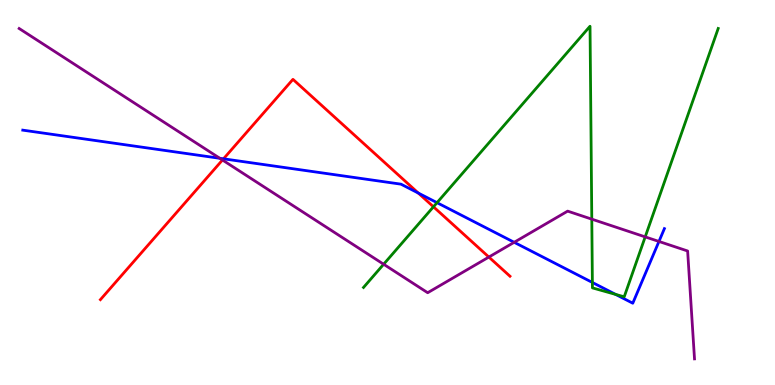[{'lines': ['blue', 'red'], 'intersections': [{'x': 2.88, 'y': 5.87}, {'x': 5.4, 'y': 4.99}]}, {'lines': ['green', 'red'], 'intersections': [{'x': 5.59, 'y': 4.63}]}, {'lines': ['purple', 'red'], 'intersections': [{'x': 2.87, 'y': 5.84}, {'x': 6.31, 'y': 3.32}]}, {'lines': ['blue', 'green'], 'intersections': [{'x': 5.64, 'y': 4.74}, {'x': 7.64, 'y': 2.66}, {'x': 7.94, 'y': 2.35}]}, {'lines': ['blue', 'purple'], 'intersections': [{'x': 2.84, 'y': 5.89}, {'x': 6.63, 'y': 3.71}, {'x': 8.5, 'y': 3.73}]}, {'lines': ['green', 'purple'], 'intersections': [{'x': 4.95, 'y': 3.14}, {'x': 7.64, 'y': 4.31}, {'x': 8.33, 'y': 3.85}]}]